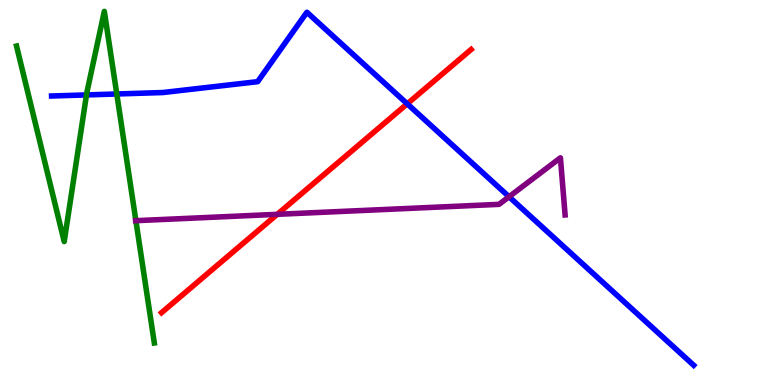[{'lines': ['blue', 'red'], 'intersections': [{'x': 5.25, 'y': 7.3}]}, {'lines': ['green', 'red'], 'intersections': []}, {'lines': ['purple', 'red'], 'intersections': [{'x': 3.58, 'y': 4.43}]}, {'lines': ['blue', 'green'], 'intersections': [{'x': 1.12, 'y': 7.53}, {'x': 1.51, 'y': 7.56}]}, {'lines': ['blue', 'purple'], 'intersections': [{'x': 6.57, 'y': 4.89}]}, {'lines': ['green', 'purple'], 'intersections': [{'x': 1.75, 'y': 4.27}]}]